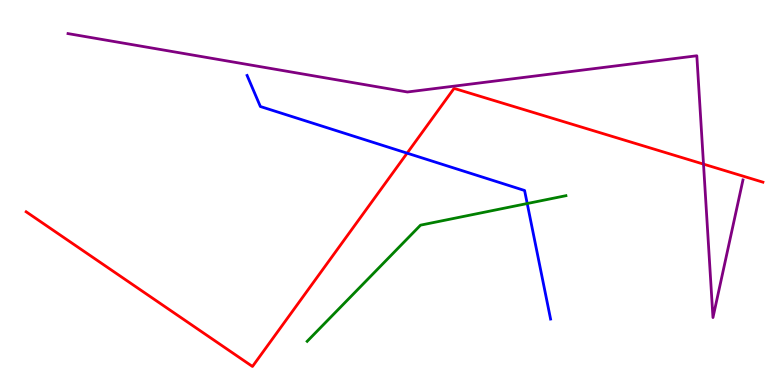[{'lines': ['blue', 'red'], 'intersections': [{'x': 5.25, 'y': 6.02}]}, {'lines': ['green', 'red'], 'intersections': []}, {'lines': ['purple', 'red'], 'intersections': [{'x': 9.08, 'y': 5.74}]}, {'lines': ['blue', 'green'], 'intersections': [{'x': 6.8, 'y': 4.71}]}, {'lines': ['blue', 'purple'], 'intersections': []}, {'lines': ['green', 'purple'], 'intersections': []}]